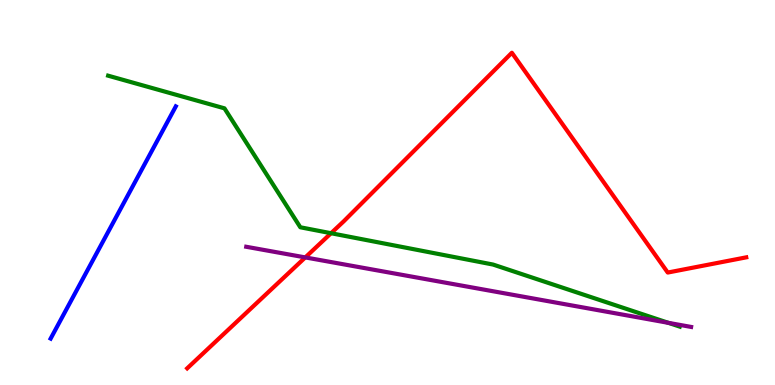[{'lines': ['blue', 'red'], 'intersections': []}, {'lines': ['green', 'red'], 'intersections': [{'x': 4.27, 'y': 3.94}]}, {'lines': ['purple', 'red'], 'intersections': [{'x': 3.94, 'y': 3.31}]}, {'lines': ['blue', 'green'], 'intersections': []}, {'lines': ['blue', 'purple'], 'intersections': []}, {'lines': ['green', 'purple'], 'intersections': [{'x': 8.62, 'y': 1.61}]}]